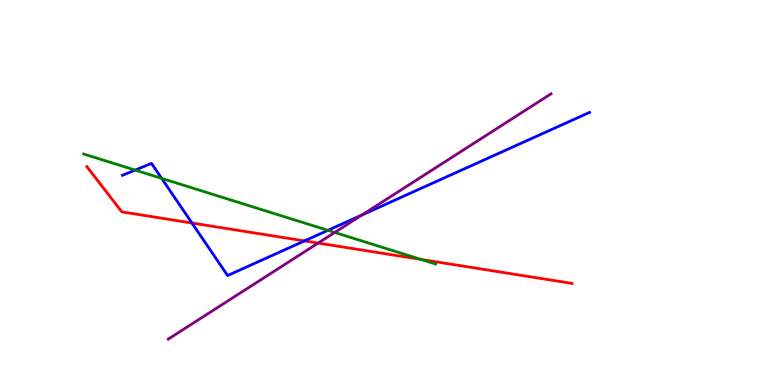[{'lines': ['blue', 'red'], 'intersections': [{'x': 2.48, 'y': 4.21}, {'x': 3.93, 'y': 3.74}]}, {'lines': ['green', 'red'], 'intersections': [{'x': 5.43, 'y': 3.26}]}, {'lines': ['purple', 'red'], 'intersections': [{'x': 4.11, 'y': 3.69}]}, {'lines': ['blue', 'green'], 'intersections': [{'x': 1.74, 'y': 5.58}, {'x': 2.09, 'y': 5.37}, {'x': 4.23, 'y': 4.02}]}, {'lines': ['blue', 'purple'], 'intersections': [{'x': 4.67, 'y': 4.42}]}, {'lines': ['green', 'purple'], 'intersections': [{'x': 4.32, 'y': 3.96}]}]